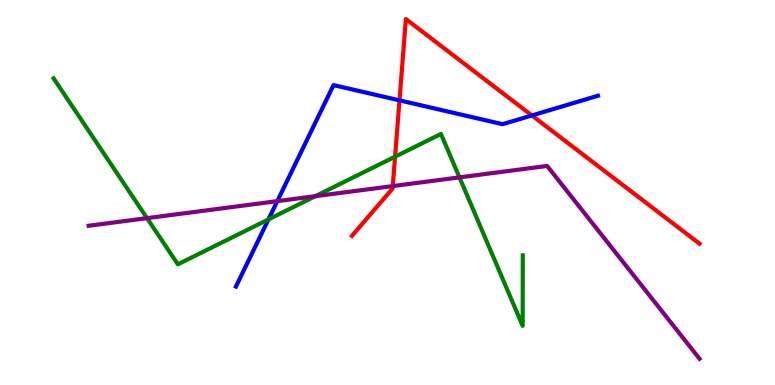[{'lines': ['blue', 'red'], 'intersections': [{'x': 5.15, 'y': 7.39}, {'x': 6.86, 'y': 7.0}]}, {'lines': ['green', 'red'], 'intersections': [{'x': 5.1, 'y': 5.93}]}, {'lines': ['purple', 'red'], 'intersections': [{'x': 5.07, 'y': 5.17}]}, {'lines': ['blue', 'green'], 'intersections': [{'x': 3.46, 'y': 4.3}]}, {'lines': ['blue', 'purple'], 'intersections': [{'x': 3.58, 'y': 4.78}]}, {'lines': ['green', 'purple'], 'intersections': [{'x': 1.9, 'y': 4.33}, {'x': 4.07, 'y': 4.9}, {'x': 5.93, 'y': 5.39}]}]